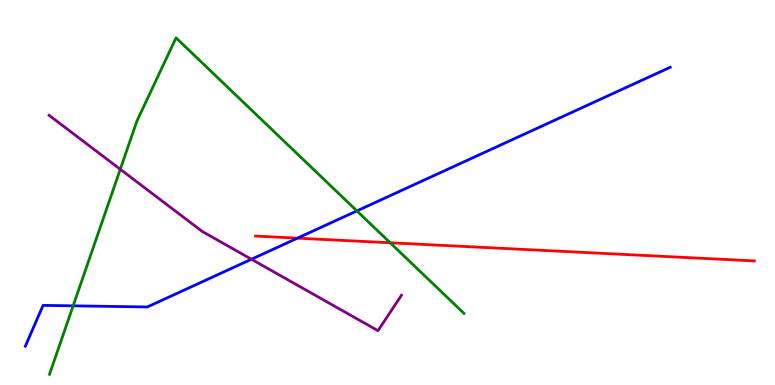[{'lines': ['blue', 'red'], 'intersections': [{'x': 3.84, 'y': 3.81}]}, {'lines': ['green', 'red'], 'intersections': [{'x': 5.03, 'y': 3.69}]}, {'lines': ['purple', 'red'], 'intersections': []}, {'lines': ['blue', 'green'], 'intersections': [{'x': 0.944, 'y': 2.06}, {'x': 4.61, 'y': 4.52}]}, {'lines': ['blue', 'purple'], 'intersections': [{'x': 3.24, 'y': 3.27}]}, {'lines': ['green', 'purple'], 'intersections': [{'x': 1.55, 'y': 5.6}]}]